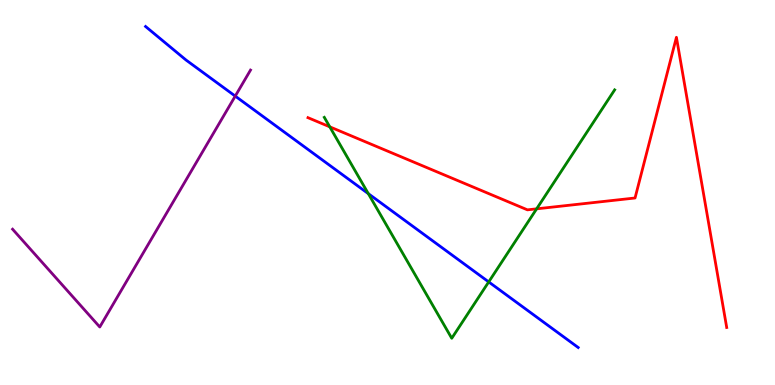[{'lines': ['blue', 'red'], 'intersections': []}, {'lines': ['green', 'red'], 'intersections': [{'x': 4.26, 'y': 6.71}, {'x': 6.92, 'y': 4.58}]}, {'lines': ['purple', 'red'], 'intersections': []}, {'lines': ['blue', 'green'], 'intersections': [{'x': 4.75, 'y': 4.97}, {'x': 6.31, 'y': 2.68}]}, {'lines': ['blue', 'purple'], 'intersections': [{'x': 3.04, 'y': 7.5}]}, {'lines': ['green', 'purple'], 'intersections': []}]